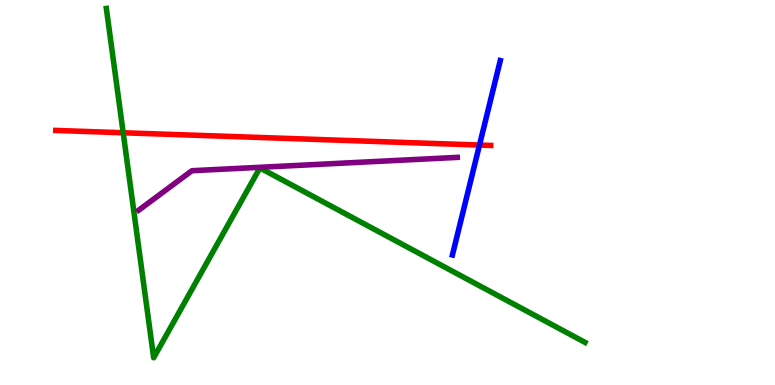[{'lines': ['blue', 'red'], 'intersections': [{'x': 6.19, 'y': 6.23}]}, {'lines': ['green', 'red'], 'intersections': [{'x': 1.59, 'y': 6.55}]}, {'lines': ['purple', 'red'], 'intersections': []}, {'lines': ['blue', 'green'], 'intersections': []}, {'lines': ['blue', 'purple'], 'intersections': []}, {'lines': ['green', 'purple'], 'intersections': []}]